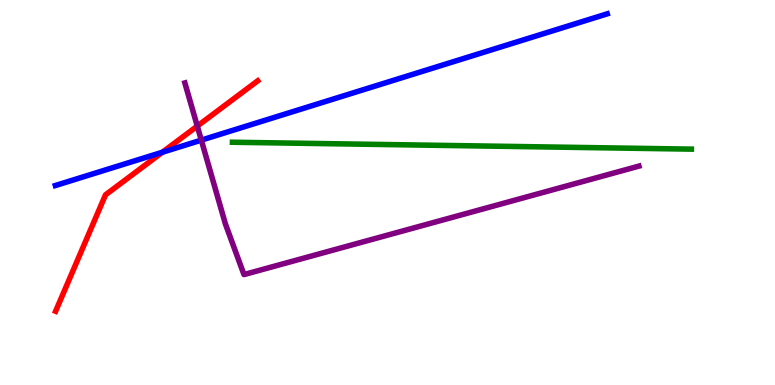[{'lines': ['blue', 'red'], 'intersections': [{'x': 2.1, 'y': 6.05}]}, {'lines': ['green', 'red'], 'intersections': []}, {'lines': ['purple', 'red'], 'intersections': [{'x': 2.55, 'y': 6.72}]}, {'lines': ['blue', 'green'], 'intersections': []}, {'lines': ['blue', 'purple'], 'intersections': [{'x': 2.6, 'y': 6.36}]}, {'lines': ['green', 'purple'], 'intersections': []}]